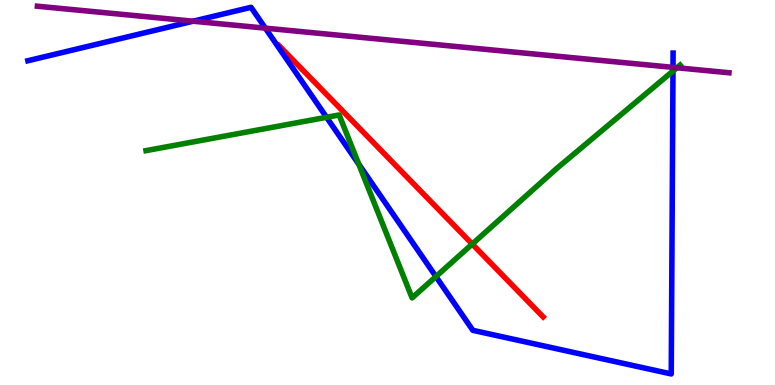[{'lines': ['blue', 'red'], 'intersections': []}, {'lines': ['green', 'red'], 'intersections': [{'x': 6.09, 'y': 3.66}]}, {'lines': ['purple', 'red'], 'intersections': []}, {'lines': ['blue', 'green'], 'intersections': [{'x': 4.21, 'y': 6.95}, {'x': 4.63, 'y': 5.73}, {'x': 5.62, 'y': 2.82}, {'x': 8.68, 'y': 8.15}]}, {'lines': ['blue', 'purple'], 'intersections': [{'x': 2.49, 'y': 9.45}, {'x': 3.42, 'y': 9.27}, {'x': 8.68, 'y': 8.25}]}, {'lines': ['green', 'purple'], 'intersections': [{'x': 8.73, 'y': 8.24}]}]